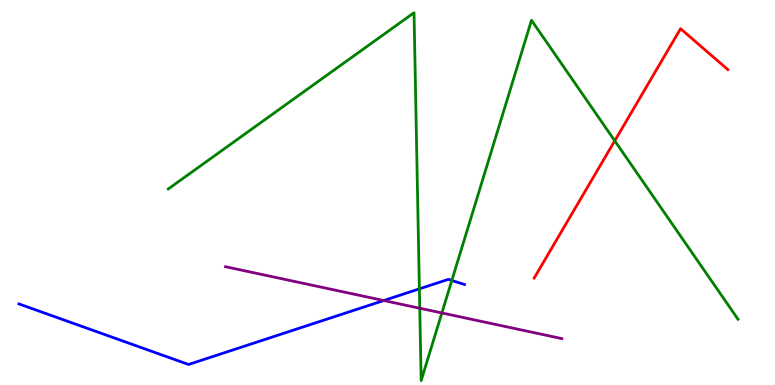[{'lines': ['blue', 'red'], 'intersections': []}, {'lines': ['green', 'red'], 'intersections': [{'x': 7.93, 'y': 6.34}]}, {'lines': ['purple', 'red'], 'intersections': []}, {'lines': ['blue', 'green'], 'intersections': [{'x': 5.41, 'y': 2.5}, {'x': 5.83, 'y': 2.71}]}, {'lines': ['blue', 'purple'], 'intersections': [{'x': 4.95, 'y': 2.19}]}, {'lines': ['green', 'purple'], 'intersections': [{'x': 5.42, 'y': 1.99}, {'x': 5.7, 'y': 1.87}]}]